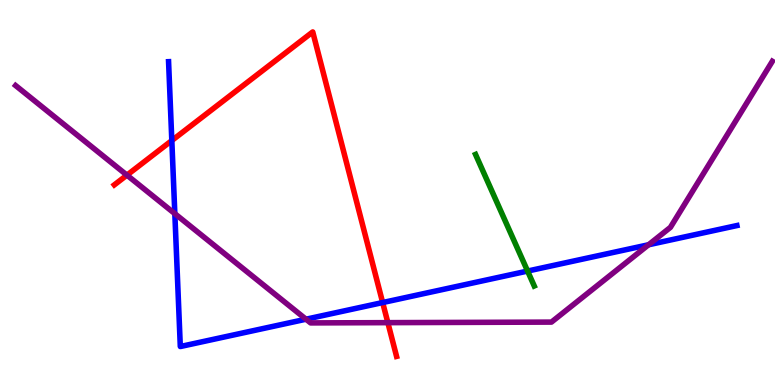[{'lines': ['blue', 'red'], 'intersections': [{'x': 2.22, 'y': 6.35}, {'x': 4.94, 'y': 2.14}]}, {'lines': ['green', 'red'], 'intersections': []}, {'lines': ['purple', 'red'], 'intersections': [{'x': 1.64, 'y': 5.45}, {'x': 5.0, 'y': 1.62}]}, {'lines': ['blue', 'green'], 'intersections': [{'x': 6.81, 'y': 2.96}]}, {'lines': ['blue', 'purple'], 'intersections': [{'x': 2.26, 'y': 4.45}, {'x': 3.95, 'y': 1.71}, {'x': 8.37, 'y': 3.64}]}, {'lines': ['green', 'purple'], 'intersections': []}]